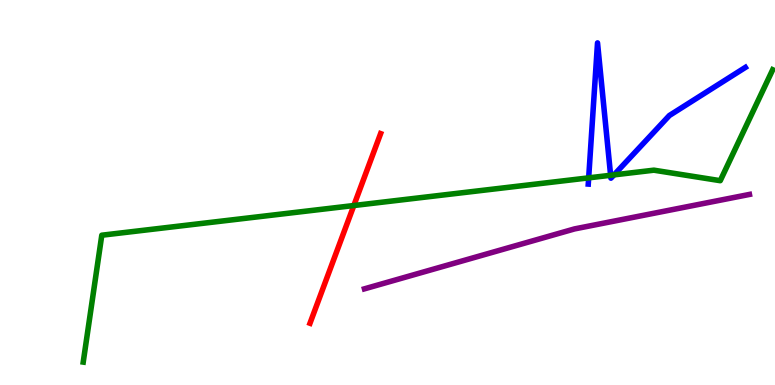[{'lines': ['blue', 'red'], 'intersections': []}, {'lines': ['green', 'red'], 'intersections': [{'x': 4.57, 'y': 4.66}]}, {'lines': ['purple', 'red'], 'intersections': []}, {'lines': ['blue', 'green'], 'intersections': [{'x': 7.6, 'y': 5.38}, {'x': 7.88, 'y': 5.45}, {'x': 7.92, 'y': 5.46}]}, {'lines': ['blue', 'purple'], 'intersections': []}, {'lines': ['green', 'purple'], 'intersections': []}]